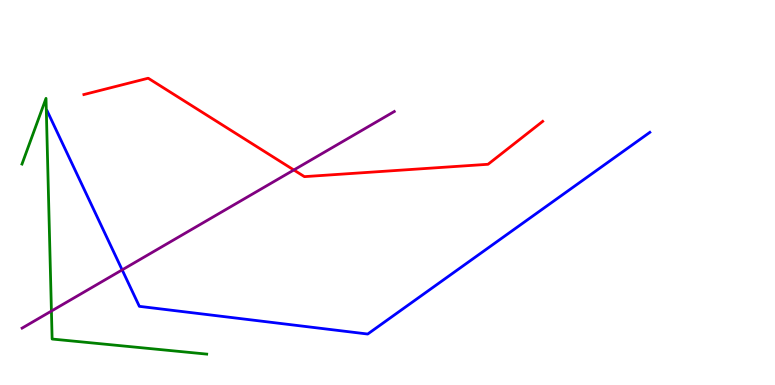[{'lines': ['blue', 'red'], 'intersections': []}, {'lines': ['green', 'red'], 'intersections': []}, {'lines': ['purple', 'red'], 'intersections': [{'x': 3.79, 'y': 5.58}]}, {'lines': ['blue', 'green'], 'intersections': []}, {'lines': ['blue', 'purple'], 'intersections': [{'x': 1.58, 'y': 2.99}]}, {'lines': ['green', 'purple'], 'intersections': [{'x': 0.663, 'y': 1.92}]}]